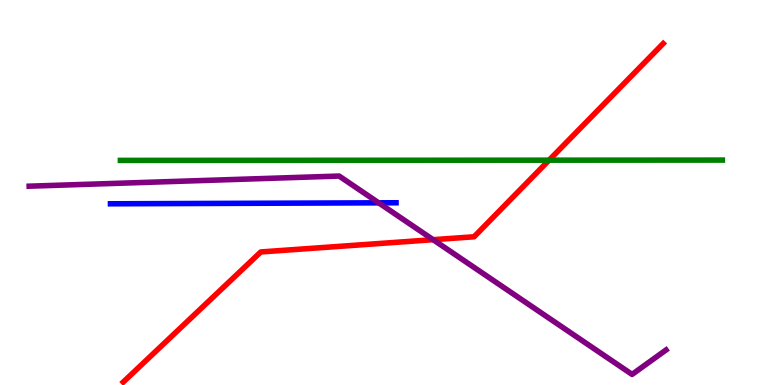[{'lines': ['blue', 'red'], 'intersections': []}, {'lines': ['green', 'red'], 'intersections': [{'x': 7.08, 'y': 5.84}]}, {'lines': ['purple', 'red'], 'intersections': [{'x': 5.59, 'y': 3.77}]}, {'lines': ['blue', 'green'], 'intersections': []}, {'lines': ['blue', 'purple'], 'intersections': [{'x': 4.89, 'y': 4.73}]}, {'lines': ['green', 'purple'], 'intersections': []}]